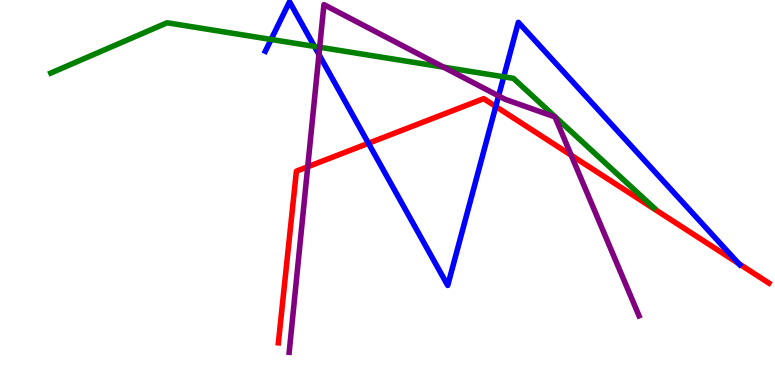[{'lines': ['blue', 'red'], 'intersections': [{'x': 4.75, 'y': 6.28}, {'x': 6.4, 'y': 7.23}, {'x': 9.53, 'y': 3.16}]}, {'lines': ['green', 'red'], 'intersections': []}, {'lines': ['purple', 'red'], 'intersections': [{'x': 3.97, 'y': 5.67}, {'x': 7.37, 'y': 5.97}]}, {'lines': ['blue', 'green'], 'intersections': [{'x': 3.5, 'y': 8.98}, {'x': 4.06, 'y': 8.79}, {'x': 6.5, 'y': 8.01}]}, {'lines': ['blue', 'purple'], 'intersections': [{'x': 4.12, 'y': 8.58}, {'x': 6.43, 'y': 7.51}]}, {'lines': ['green', 'purple'], 'intersections': [{'x': 4.12, 'y': 8.77}, {'x': 5.72, 'y': 8.26}]}]